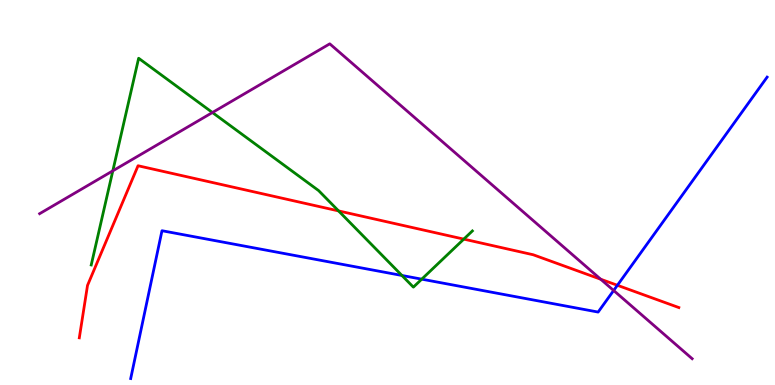[{'lines': ['blue', 'red'], 'intersections': [{'x': 7.97, 'y': 2.59}]}, {'lines': ['green', 'red'], 'intersections': [{'x': 4.37, 'y': 4.52}, {'x': 5.98, 'y': 3.79}]}, {'lines': ['purple', 'red'], 'intersections': [{'x': 7.75, 'y': 2.75}]}, {'lines': ['blue', 'green'], 'intersections': [{'x': 5.19, 'y': 2.84}, {'x': 5.44, 'y': 2.75}]}, {'lines': ['blue', 'purple'], 'intersections': [{'x': 7.92, 'y': 2.45}]}, {'lines': ['green', 'purple'], 'intersections': [{'x': 1.46, 'y': 5.56}, {'x': 2.74, 'y': 7.08}]}]